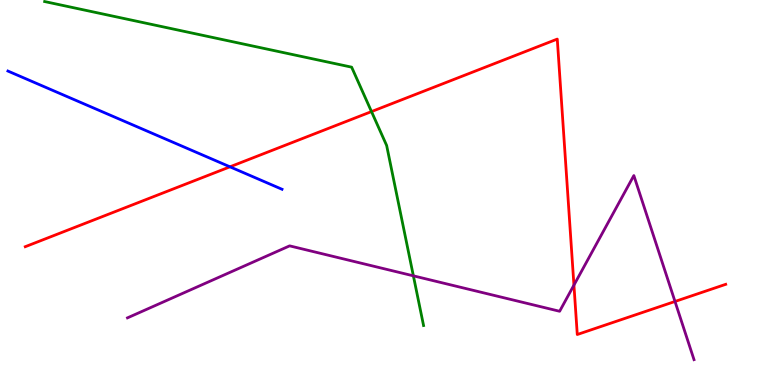[{'lines': ['blue', 'red'], 'intersections': [{'x': 2.97, 'y': 5.67}]}, {'lines': ['green', 'red'], 'intersections': [{'x': 4.79, 'y': 7.1}]}, {'lines': ['purple', 'red'], 'intersections': [{'x': 7.41, 'y': 2.59}, {'x': 8.71, 'y': 2.17}]}, {'lines': ['blue', 'green'], 'intersections': []}, {'lines': ['blue', 'purple'], 'intersections': []}, {'lines': ['green', 'purple'], 'intersections': [{'x': 5.33, 'y': 2.84}]}]